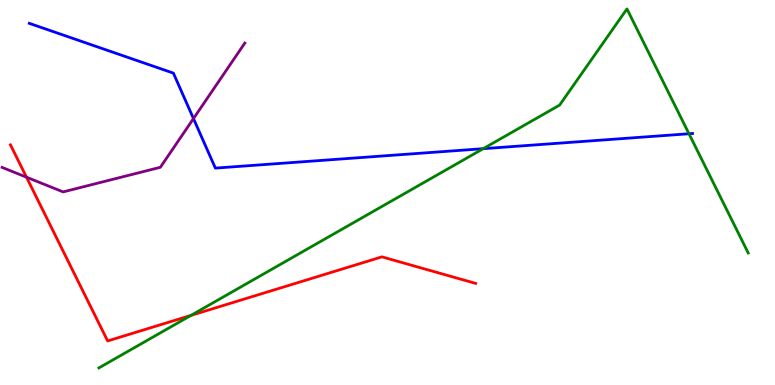[{'lines': ['blue', 'red'], 'intersections': []}, {'lines': ['green', 'red'], 'intersections': [{'x': 2.46, 'y': 1.81}]}, {'lines': ['purple', 'red'], 'intersections': [{'x': 0.342, 'y': 5.4}]}, {'lines': ['blue', 'green'], 'intersections': [{'x': 6.24, 'y': 6.14}, {'x': 8.89, 'y': 6.53}]}, {'lines': ['blue', 'purple'], 'intersections': [{'x': 2.5, 'y': 6.92}]}, {'lines': ['green', 'purple'], 'intersections': []}]